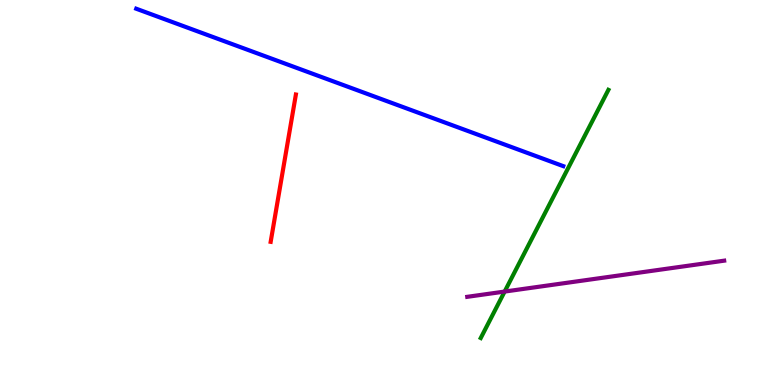[{'lines': ['blue', 'red'], 'intersections': []}, {'lines': ['green', 'red'], 'intersections': []}, {'lines': ['purple', 'red'], 'intersections': []}, {'lines': ['blue', 'green'], 'intersections': []}, {'lines': ['blue', 'purple'], 'intersections': []}, {'lines': ['green', 'purple'], 'intersections': [{'x': 6.51, 'y': 2.43}]}]